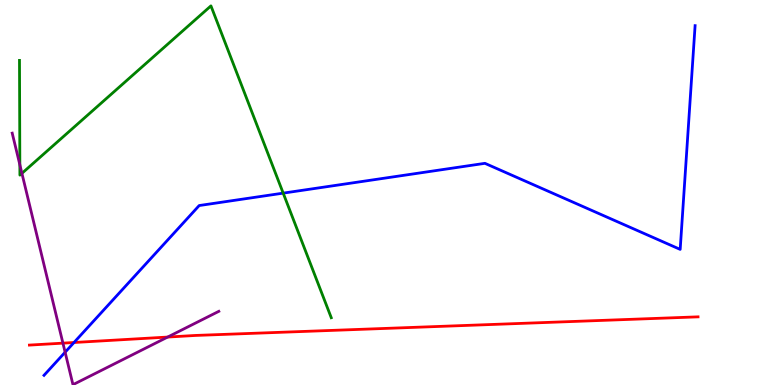[{'lines': ['blue', 'red'], 'intersections': [{'x': 0.955, 'y': 1.1}]}, {'lines': ['green', 'red'], 'intersections': []}, {'lines': ['purple', 'red'], 'intersections': [{'x': 0.812, 'y': 1.09}, {'x': 2.16, 'y': 1.25}]}, {'lines': ['blue', 'green'], 'intersections': [{'x': 3.65, 'y': 4.98}]}, {'lines': ['blue', 'purple'], 'intersections': [{'x': 0.84, 'y': 0.851}]}, {'lines': ['green', 'purple'], 'intersections': [{'x': 0.256, 'y': 5.72}, {'x': 0.283, 'y': 5.5}]}]